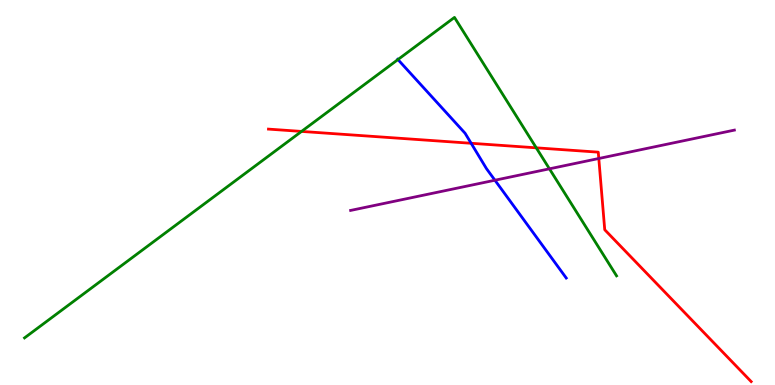[{'lines': ['blue', 'red'], 'intersections': [{'x': 6.08, 'y': 6.28}]}, {'lines': ['green', 'red'], 'intersections': [{'x': 3.89, 'y': 6.59}, {'x': 6.92, 'y': 6.16}]}, {'lines': ['purple', 'red'], 'intersections': [{'x': 7.73, 'y': 5.88}]}, {'lines': ['blue', 'green'], 'intersections': [{'x': 5.13, 'y': 8.45}]}, {'lines': ['blue', 'purple'], 'intersections': [{'x': 6.39, 'y': 5.32}]}, {'lines': ['green', 'purple'], 'intersections': [{'x': 7.09, 'y': 5.61}]}]